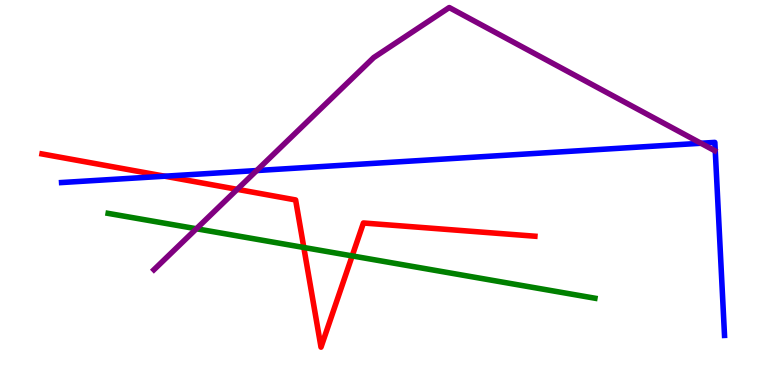[{'lines': ['blue', 'red'], 'intersections': [{'x': 2.13, 'y': 5.42}]}, {'lines': ['green', 'red'], 'intersections': [{'x': 3.92, 'y': 3.57}, {'x': 4.54, 'y': 3.35}]}, {'lines': ['purple', 'red'], 'intersections': [{'x': 3.06, 'y': 5.08}]}, {'lines': ['blue', 'green'], 'intersections': []}, {'lines': ['blue', 'purple'], 'intersections': [{'x': 3.31, 'y': 5.57}, {'x': 9.04, 'y': 6.28}]}, {'lines': ['green', 'purple'], 'intersections': [{'x': 2.53, 'y': 4.06}]}]